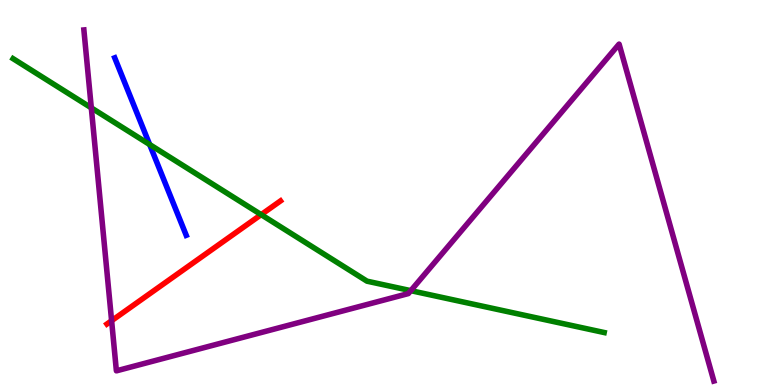[{'lines': ['blue', 'red'], 'intersections': []}, {'lines': ['green', 'red'], 'intersections': [{'x': 3.37, 'y': 4.43}]}, {'lines': ['purple', 'red'], 'intersections': [{'x': 1.44, 'y': 1.67}]}, {'lines': ['blue', 'green'], 'intersections': [{'x': 1.93, 'y': 6.25}]}, {'lines': ['blue', 'purple'], 'intersections': []}, {'lines': ['green', 'purple'], 'intersections': [{'x': 1.18, 'y': 7.2}, {'x': 5.3, 'y': 2.45}]}]